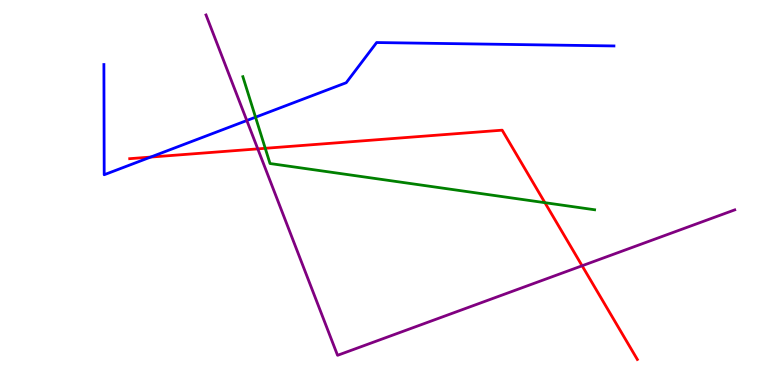[{'lines': ['blue', 'red'], 'intersections': [{'x': 1.94, 'y': 5.92}]}, {'lines': ['green', 'red'], 'intersections': [{'x': 3.42, 'y': 6.15}, {'x': 7.03, 'y': 4.74}]}, {'lines': ['purple', 'red'], 'intersections': [{'x': 3.33, 'y': 6.13}, {'x': 7.51, 'y': 3.1}]}, {'lines': ['blue', 'green'], 'intersections': [{'x': 3.3, 'y': 6.96}]}, {'lines': ['blue', 'purple'], 'intersections': [{'x': 3.18, 'y': 6.87}]}, {'lines': ['green', 'purple'], 'intersections': []}]